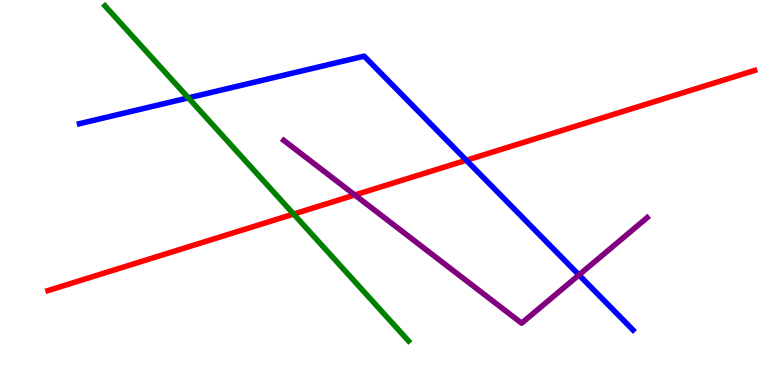[{'lines': ['blue', 'red'], 'intersections': [{'x': 6.02, 'y': 5.84}]}, {'lines': ['green', 'red'], 'intersections': [{'x': 3.79, 'y': 4.44}]}, {'lines': ['purple', 'red'], 'intersections': [{'x': 4.58, 'y': 4.94}]}, {'lines': ['blue', 'green'], 'intersections': [{'x': 2.43, 'y': 7.46}]}, {'lines': ['blue', 'purple'], 'intersections': [{'x': 7.47, 'y': 2.86}]}, {'lines': ['green', 'purple'], 'intersections': []}]